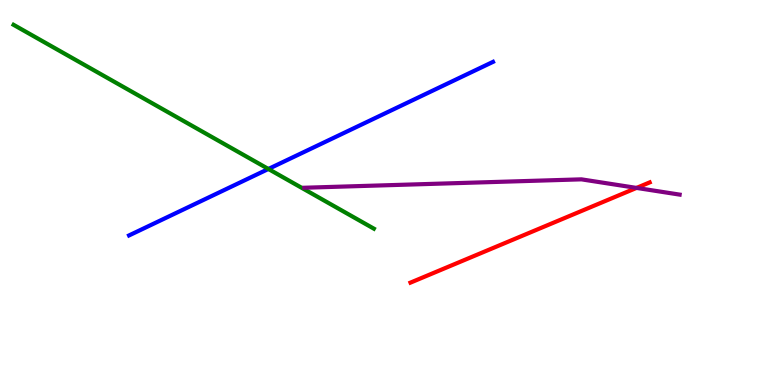[{'lines': ['blue', 'red'], 'intersections': []}, {'lines': ['green', 'red'], 'intersections': []}, {'lines': ['purple', 'red'], 'intersections': [{'x': 8.21, 'y': 5.12}]}, {'lines': ['blue', 'green'], 'intersections': [{'x': 3.46, 'y': 5.61}]}, {'lines': ['blue', 'purple'], 'intersections': []}, {'lines': ['green', 'purple'], 'intersections': []}]